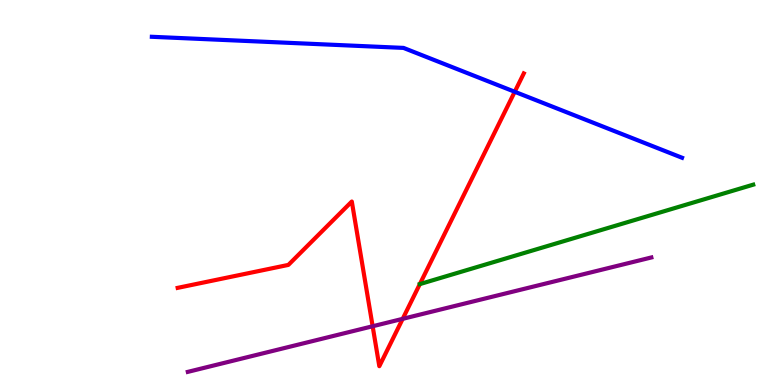[{'lines': ['blue', 'red'], 'intersections': [{'x': 6.64, 'y': 7.62}]}, {'lines': ['green', 'red'], 'intersections': [{'x': 5.42, 'y': 2.62}]}, {'lines': ['purple', 'red'], 'intersections': [{'x': 4.81, 'y': 1.53}, {'x': 5.2, 'y': 1.72}]}, {'lines': ['blue', 'green'], 'intersections': []}, {'lines': ['blue', 'purple'], 'intersections': []}, {'lines': ['green', 'purple'], 'intersections': []}]